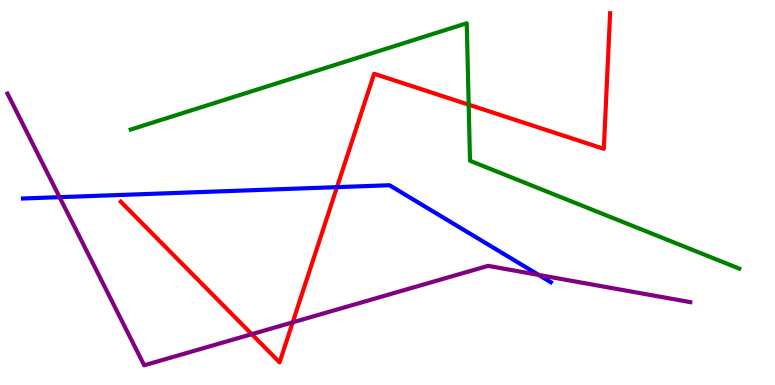[{'lines': ['blue', 'red'], 'intersections': [{'x': 4.35, 'y': 5.14}]}, {'lines': ['green', 'red'], 'intersections': [{'x': 6.05, 'y': 7.28}]}, {'lines': ['purple', 'red'], 'intersections': [{'x': 3.25, 'y': 1.32}, {'x': 3.78, 'y': 1.63}]}, {'lines': ['blue', 'green'], 'intersections': []}, {'lines': ['blue', 'purple'], 'intersections': [{'x': 0.769, 'y': 4.88}, {'x': 6.95, 'y': 2.86}]}, {'lines': ['green', 'purple'], 'intersections': []}]